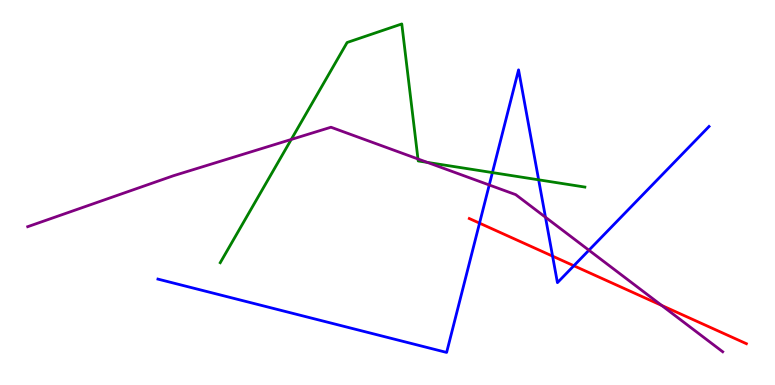[{'lines': ['blue', 'red'], 'intersections': [{'x': 6.19, 'y': 4.2}, {'x': 7.13, 'y': 3.35}, {'x': 7.4, 'y': 3.1}]}, {'lines': ['green', 'red'], 'intersections': []}, {'lines': ['purple', 'red'], 'intersections': [{'x': 8.54, 'y': 2.07}]}, {'lines': ['blue', 'green'], 'intersections': [{'x': 6.35, 'y': 5.52}, {'x': 6.95, 'y': 5.33}]}, {'lines': ['blue', 'purple'], 'intersections': [{'x': 6.31, 'y': 5.2}, {'x': 7.04, 'y': 4.36}, {'x': 7.6, 'y': 3.5}]}, {'lines': ['green', 'purple'], 'intersections': [{'x': 3.76, 'y': 6.38}, {'x': 5.39, 'y': 5.87}, {'x': 5.51, 'y': 5.78}]}]